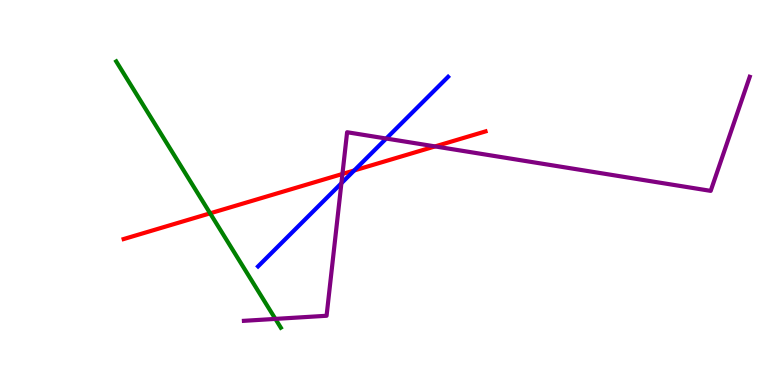[{'lines': ['blue', 'red'], 'intersections': [{'x': 4.57, 'y': 5.57}]}, {'lines': ['green', 'red'], 'intersections': [{'x': 2.71, 'y': 4.46}]}, {'lines': ['purple', 'red'], 'intersections': [{'x': 4.42, 'y': 5.48}, {'x': 5.61, 'y': 6.2}]}, {'lines': ['blue', 'green'], 'intersections': []}, {'lines': ['blue', 'purple'], 'intersections': [{'x': 4.41, 'y': 5.24}, {'x': 4.98, 'y': 6.4}]}, {'lines': ['green', 'purple'], 'intersections': [{'x': 3.55, 'y': 1.72}]}]